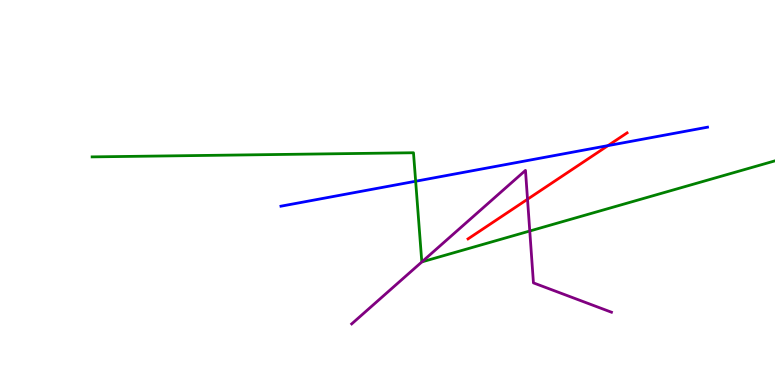[{'lines': ['blue', 'red'], 'intersections': [{'x': 7.84, 'y': 6.22}]}, {'lines': ['green', 'red'], 'intersections': []}, {'lines': ['purple', 'red'], 'intersections': [{'x': 6.81, 'y': 4.82}]}, {'lines': ['blue', 'green'], 'intersections': [{'x': 5.36, 'y': 5.29}]}, {'lines': ['blue', 'purple'], 'intersections': []}, {'lines': ['green', 'purple'], 'intersections': [{'x': 5.44, 'y': 3.2}, {'x': 6.84, 'y': 4.0}]}]